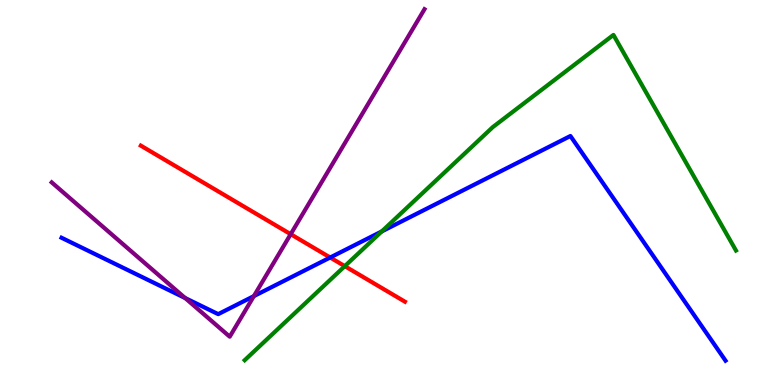[{'lines': ['blue', 'red'], 'intersections': [{'x': 4.26, 'y': 3.31}]}, {'lines': ['green', 'red'], 'intersections': [{'x': 4.45, 'y': 3.09}]}, {'lines': ['purple', 'red'], 'intersections': [{'x': 3.75, 'y': 3.92}]}, {'lines': ['blue', 'green'], 'intersections': [{'x': 4.93, 'y': 3.99}]}, {'lines': ['blue', 'purple'], 'intersections': [{'x': 2.39, 'y': 2.26}, {'x': 3.28, 'y': 2.31}]}, {'lines': ['green', 'purple'], 'intersections': []}]